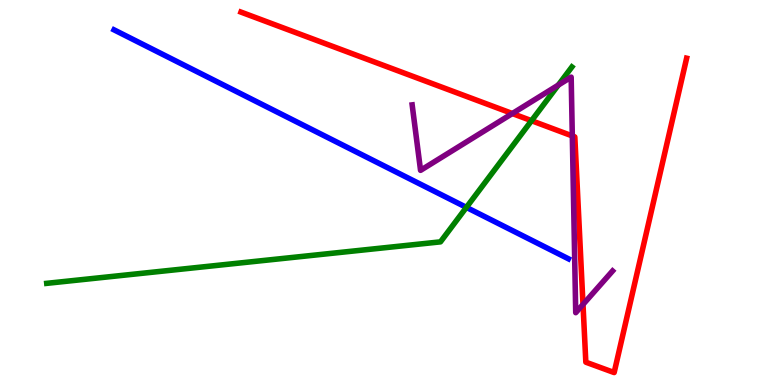[{'lines': ['blue', 'red'], 'intersections': []}, {'lines': ['green', 'red'], 'intersections': [{'x': 6.86, 'y': 6.87}]}, {'lines': ['purple', 'red'], 'intersections': [{'x': 6.61, 'y': 7.05}, {'x': 7.38, 'y': 6.47}, {'x': 7.52, 'y': 2.09}]}, {'lines': ['blue', 'green'], 'intersections': [{'x': 6.02, 'y': 4.61}]}, {'lines': ['blue', 'purple'], 'intersections': []}, {'lines': ['green', 'purple'], 'intersections': [{'x': 7.2, 'y': 7.79}]}]